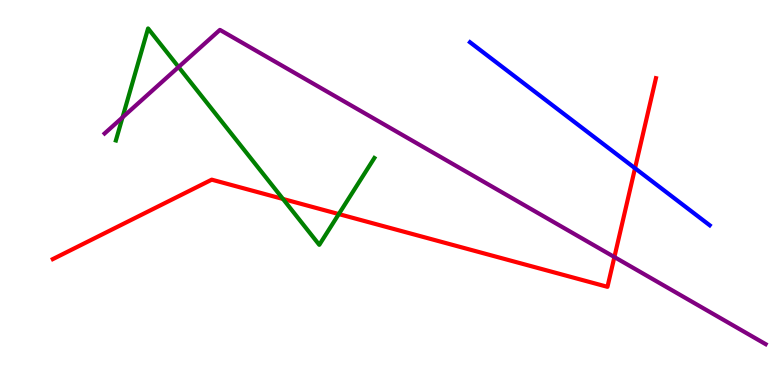[{'lines': ['blue', 'red'], 'intersections': [{'x': 8.19, 'y': 5.63}]}, {'lines': ['green', 'red'], 'intersections': [{'x': 3.65, 'y': 4.83}, {'x': 4.37, 'y': 4.44}]}, {'lines': ['purple', 'red'], 'intersections': [{'x': 7.93, 'y': 3.32}]}, {'lines': ['blue', 'green'], 'intersections': []}, {'lines': ['blue', 'purple'], 'intersections': []}, {'lines': ['green', 'purple'], 'intersections': [{'x': 1.58, 'y': 6.95}, {'x': 2.3, 'y': 8.26}]}]